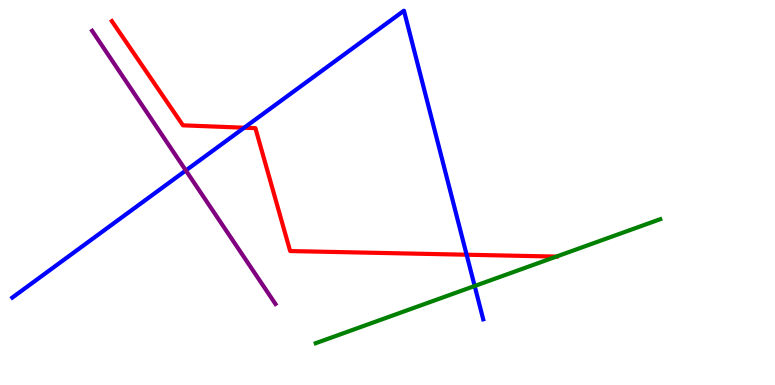[{'lines': ['blue', 'red'], 'intersections': [{'x': 3.15, 'y': 6.68}, {'x': 6.02, 'y': 3.38}]}, {'lines': ['green', 'red'], 'intersections': [{'x': 7.18, 'y': 3.34}]}, {'lines': ['purple', 'red'], 'intersections': []}, {'lines': ['blue', 'green'], 'intersections': [{'x': 6.12, 'y': 2.57}]}, {'lines': ['blue', 'purple'], 'intersections': [{'x': 2.4, 'y': 5.57}]}, {'lines': ['green', 'purple'], 'intersections': []}]